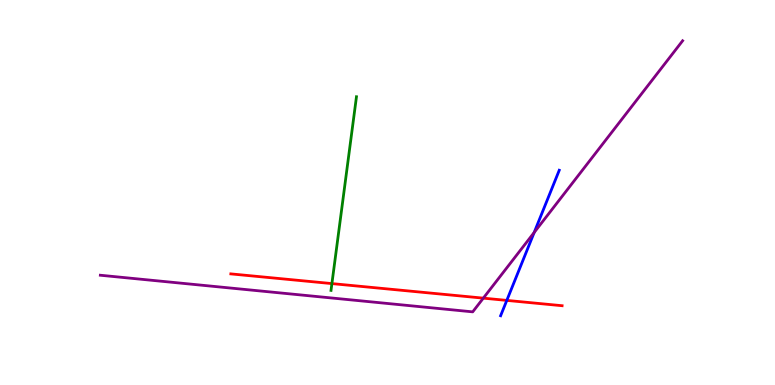[{'lines': ['blue', 'red'], 'intersections': [{'x': 6.54, 'y': 2.2}]}, {'lines': ['green', 'red'], 'intersections': [{'x': 4.28, 'y': 2.63}]}, {'lines': ['purple', 'red'], 'intersections': [{'x': 6.24, 'y': 2.26}]}, {'lines': ['blue', 'green'], 'intersections': []}, {'lines': ['blue', 'purple'], 'intersections': [{'x': 6.89, 'y': 3.96}]}, {'lines': ['green', 'purple'], 'intersections': []}]